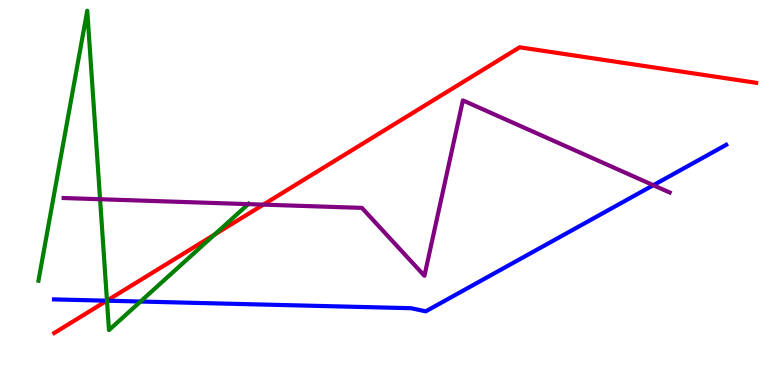[{'lines': ['blue', 'red'], 'intersections': [{'x': 1.38, 'y': 2.19}]}, {'lines': ['green', 'red'], 'intersections': [{'x': 1.38, 'y': 2.19}, {'x': 2.77, 'y': 3.91}]}, {'lines': ['purple', 'red'], 'intersections': [{'x': 3.4, 'y': 4.68}]}, {'lines': ['blue', 'green'], 'intersections': [{'x': 1.38, 'y': 2.19}, {'x': 1.81, 'y': 2.17}]}, {'lines': ['blue', 'purple'], 'intersections': [{'x': 8.43, 'y': 5.19}]}, {'lines': ['green', 'purple'], 'intersections': [{'x': 1.29, 'y': 4.83}, {'x': 3.2, 'y': 4.7}]}]